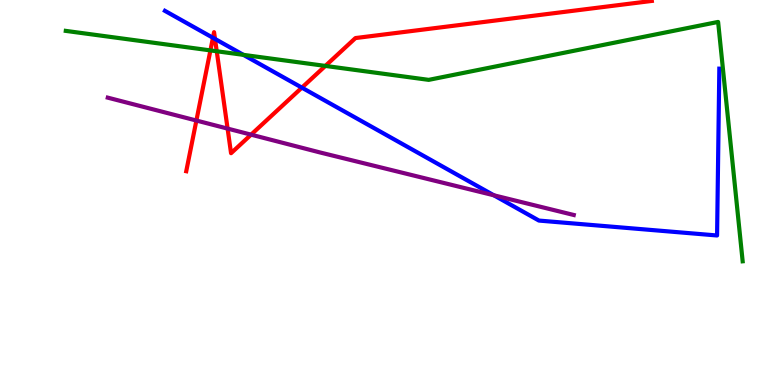[{'lines': ['blue', 'red'], 'intersections': [{'x': 2.75, 'y': 9.02}, {'x': 2.77, 'y': 8.99}, {'x': 3.9, 'y': 7.72}]}, {'lines': ['green', 'red'], 'intersections': [{'x': 2.71, 'y': 8.69}, {'x': 2.8, 'y': 8.67}, {'x': 4.2, 'y': 8.29}]}, {'lines': ['purple', 'red'], 'intersections': [{'x': 2.53, 'y': 6.87}, {'x': 2.94, 'y': 6.66}, {'x': 3.24, 'y': 6.5}]}, {'lines': ['blue', 'green'], 'intersections': [{'x': 3.14, 'y': 8.58}]}, {'lines': ['blue', 'purple'], 'intersections': [{'x': 6.37, 'y': 4.93}]}, {'lines': ['green', 'purple'], 'intersections': []}]